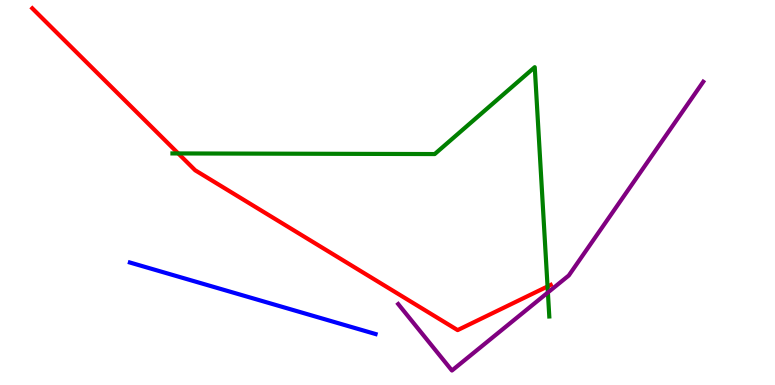[{'lines': ['blue', 'red'], 'intersections': []}, {'lines': ['green', 'red'], 'intersections': [{'x': 2.3, 'y': 6.01}, {'x': 7.07, 'y': 2.56}]}, {'lines': ['purple', 'red'], 'intersections': []}, {'lines': ['blue', 'green'], 'intersections': []}, {'lines': ['blue', 'purple'], 'intersections': []}, {'lines': ['green', 'purple'], 'intersections': [{'x': 7.07, 'y': 2.4}]}]